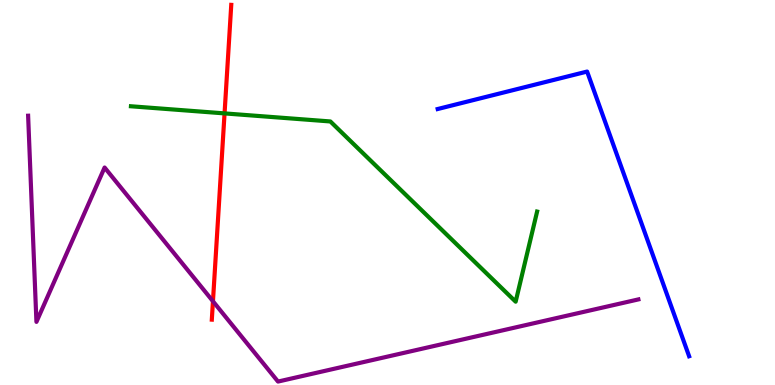[{'lines': ['blue', 'red'], 'intersections': []}, {'lines': ['green', 'red'], 'intersections': [{'x': 2.9, 'y': 7.05}]}, {'lines': ['purple', 'red'], 'intersections': [{'x': 2.75, 'y': 2.18}]}, {'lines': ['blue', 'green'], 'intersections': []}, {'lines': ['blue', 'purple'], 'intersections': []}, {'lines': ['green', 'purple'], 'intersections': []}]